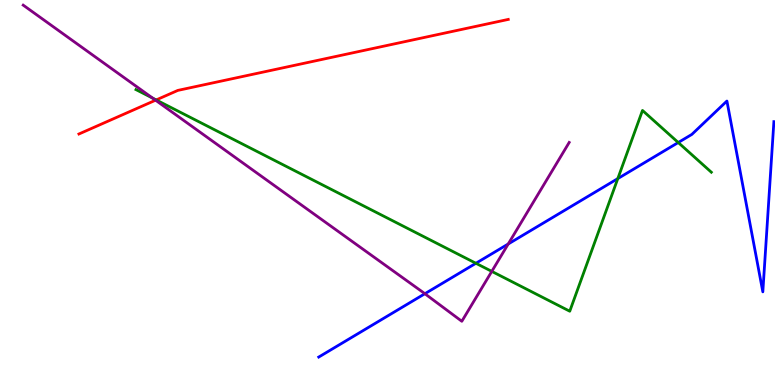[{'lines': ['blue', 'red'], 'intersections': []}, {'lines': ['green', 'red'], 'intersections': [{'x': 2.02, 'y': 7.4}]}, {'lines': ['purple', 'red'], 'intersections': [{'x': 2.01, 'y': 7.4}]}, {'lines': ['blue', 'green'], 'intersections': [{'x': 6.14, 'y': 3.16}, {'x': 7.97, 'y': 5.36}, {'x': 8.75, 'y': 6.3}]}, {'lines': ['blue', 'purple'], 'intersections': [{'x': 5.48, 'y': 2.37}, {'x': 6.56, 'y': 3.66}]}, {'lines': ['green', 'purple'], 'intersections': [{'x': 1.97, 'y': 7.45}, {'x': 6.35, 'y': 2.95}]}]